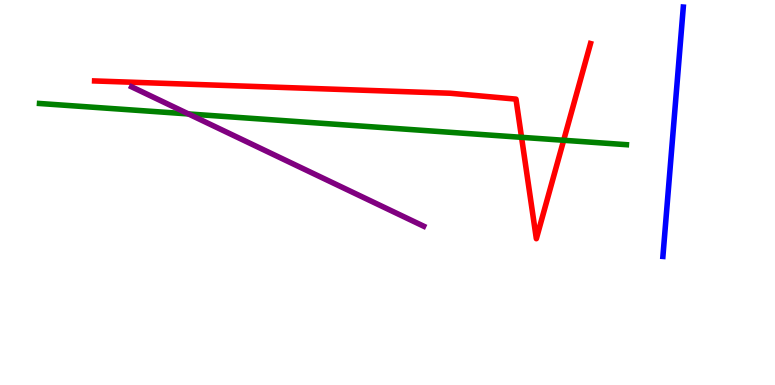[{'lines': ['blue', 'red'], 'intersections': []}, {'lines': ['green', 'red'], 'intersections': [{'x': 6.73, 'y': 6.43}, {'x': 7.27, 'y': 6.36}]}, {'lines': ['purple', 'red'], 'intersections': []}, {'lines': ['blue', 'green'], 'intersections': []}, {'lines': ['blue', 'purple'], 'intersections': []}, {'lines': ['green', 'purple'], 'intersections': [{'x': 2.43, 'y': 7.04}]}]